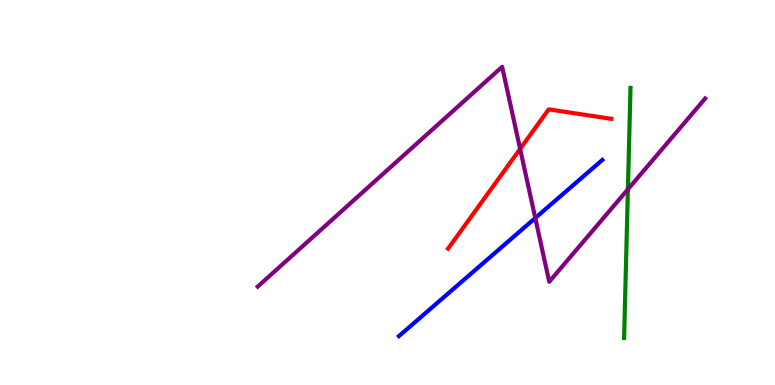[{'lines': ['blue', 'red'], 'intersections': []}, {'lines': ['green', 'red'], 'intersections': []}, {'lines': ['purple', 'red'], 'intersections': [{'x': 6.71, 'y': 6.13}]}, {'lines': ['blue', 'green'], 'intersections': []}, {'lines': ['blue', 'purple'], 'intersections': [{'x': 6.91, 'y': 4.34}]}, {'lines': ['green', 'purple'], 'intersections': [{'x': 8.1, 'y': 5.08}]}]